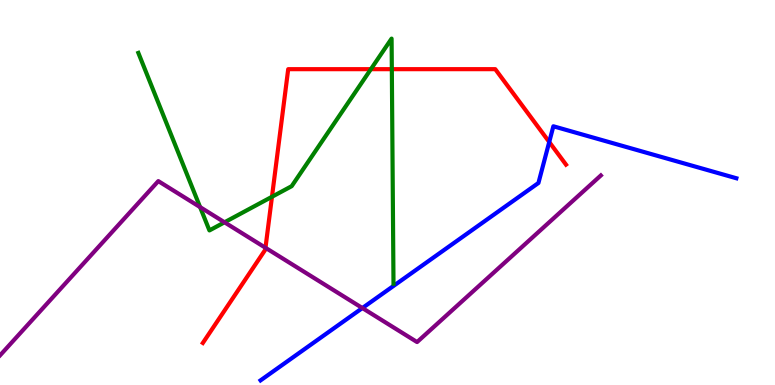[{'lines': ['blue', 'red'], 'intersections': [{'x': 7.09, 'y': 6.31}]}, {'lines': ['green', 'red'], 'intersections': [{'x': 3.51, 'y': 4.89}, {'x': 4.79, 'y': 8.2}, {'x': 5.06, 'y': 8.2}]}, {'lines': ['purple', 'red'], 'intersections': [{'x': 3.43, 'y': 3.56}]}, {'lines': ['blue', 'green'], 'intersections': []}, {'lines': ['blue', 'purple'], 'intersections': [{'x': 4.68, 'y': 2.0}]}, {'lines': ['green', 'purple'], 'intersections': [{'x': 2.58, 'y': 4.62}, {'x': 2.9, 'y': 4.23}]}]